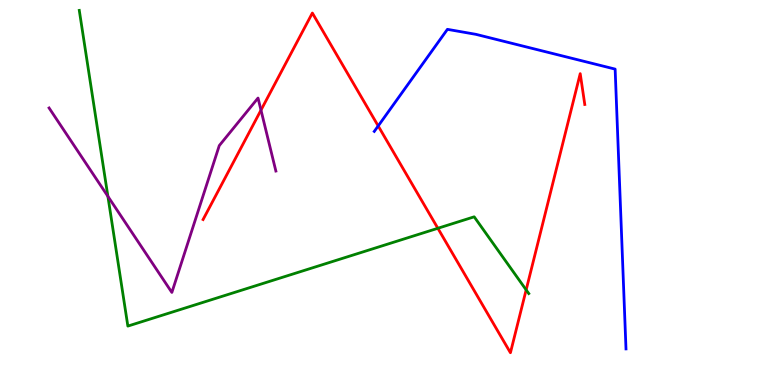[{'lines': ['blue', 'red'], 'intersections': [{'x': 4.88, 'y': 6.73}]}, {'lines': ['green', 'red'], 'intersections': [{'x': 5.65, 'y': 4.07}, {'x': 6.79, 'y': 2.47}]}, {'lines': ['purple', 'red'], 'intersections': [{'x': 3.37, 'y': 7.14}]}, {'lines': ['blue', 'green'], 'intersections': []}, {'lines': ['blue', 'purple'], 'intersections': []}, {'lines': ['green', 'purple'], 'intersections': [{'x': 1.39, 'y': 4.9}]}]